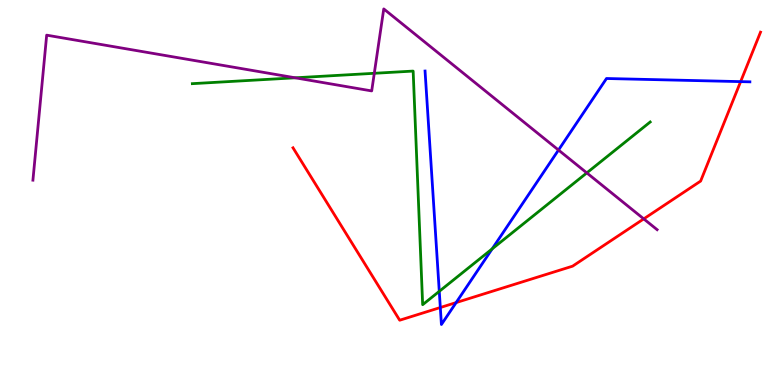[{'lines': ['blue', 'red'], 'intersections': [{'x': 5.68, 'y': 2.01}, {'x': 5.89, 'y': 2.14}, {'x': 9.56, 'y': 7.88}]}, {'lines': ['green', 'red'], 'intersections': []}, {'lines': ['purple', 'red'], 'intersections': [{'x': 8.31, 'y': 4.31}]}, {'lines': ['blue', 'green'], 'intersections': [{'x': 5.67, 'y': 2.43}, {'x': 6.35, 'y': 3.54}]}, {'lines': ['blue', 'purple'], 'intersections': [{'x': 7.21, 'y': 6.1}]}, {'lines': ['green', 'purple'], 'intersections': [{'x': 3.81, 'y': 7.98}, {'x': 4.83, 'y': 8.1}, {'x': 7.57, 'y': 5.51}]}]